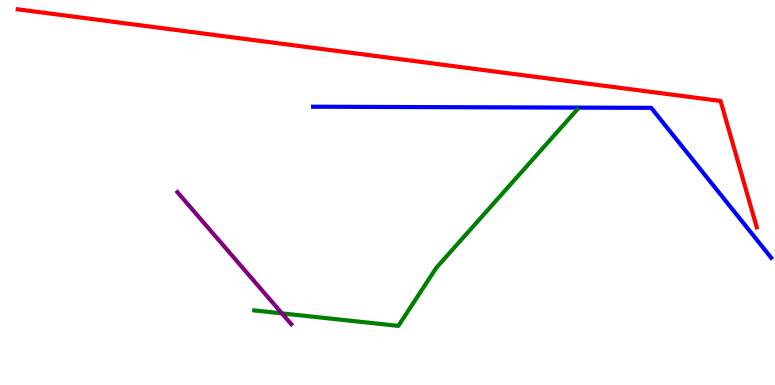[{'lines': ['blue', 'red'], 'intersections': []}, {'lines': ['green', 'red'], 'intersections': []}, {'lines': ['purple', 'red'], 'intersections': []}, {'lines': ['blue', 'green'], 'intersections': []}, {'lines': ['blue', 'purple'], 'intersections': []}, {'lines': ['green', 'purple'], 'intersections': [{'x': 3.64, 'y': 1.86}]}]